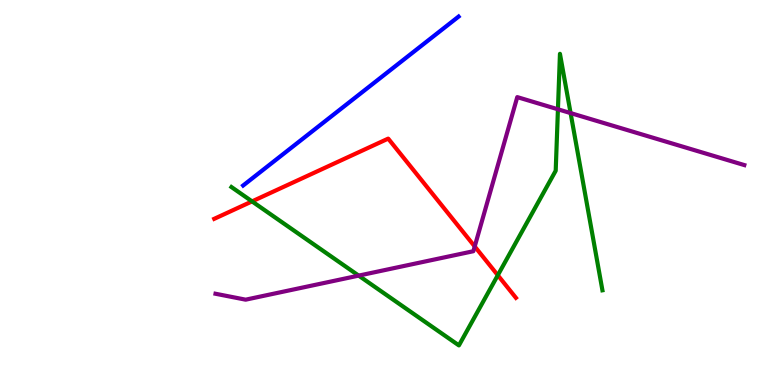[{'lines': ['blue', 'red'], 'intersections': []}, {'lines': ['green', 'red'], 'intersections': [{'x': 3.25, 'y': 4.77}, {'x': 6.42, 'y': 2.85}]}, {'lines': ['purple', 'red'], 'intersections': [{'x': 6.13, 'y': 3.6}]}, {'lines': ['blue', 'green'], 'intersections': []}, {'lines': ['blue', 'purple'], 'intersections': []}, {'lines': ['green', 'purple'], 'intersections': [{'x': 4.63, 'y': 2.84}, {'x': 7.2, 'y': 7.16}, {'x': 7.36, 'y': 7.06}]}]